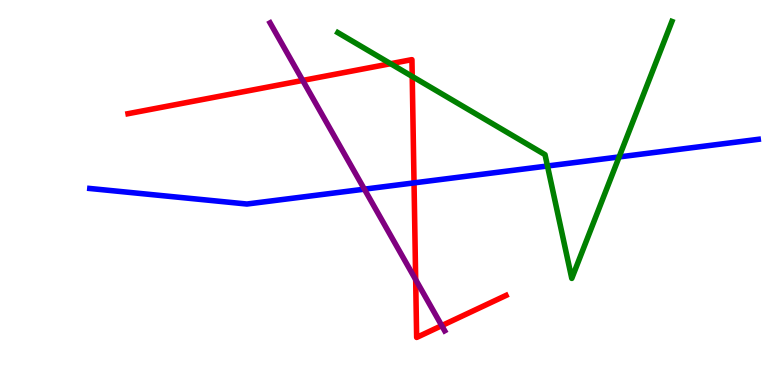[{'lines': ['blue', 'red'], 'intersections': [{'x': 5.34, 'y': 5.25}]}, {'lines': ['green', 'red'], 'intersections': [{'x': 5.04, 'y': 8.35}, {'x': 5.32, 'y': 8.01}]}, {'lines': ['purple', 'red'], 'intersections': [{'x': 3.91, 'y': 7.91}, {'x': 5.36, 'y': 2.74}, {'x': 5.7, 'y': 1.54}]}, {'lines': ['blue', 'green'], 'intersections': [{'x': 7.06, 'y': 5.69}, {'x': 7.99, 'y': 5.92}]}, {'lines': ['blue', 'purple'], 'intersections': [{'x': 4.7, 'y': 5.09}]}, {'lines': ['green', 'purple'], 'intersections': []}]